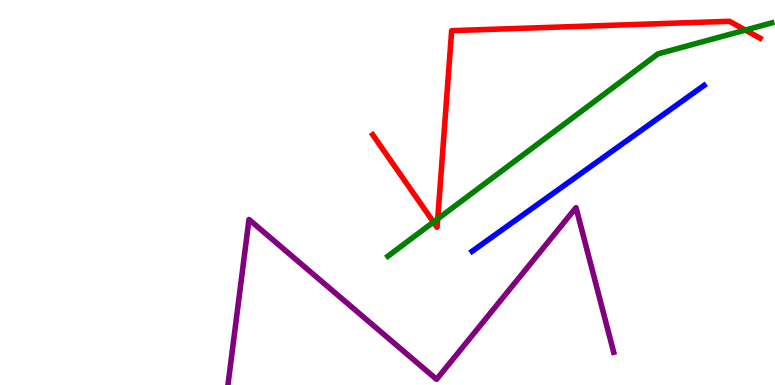[{'lines': ['blue', 'red'], 'intersections': []}, {'lines': ['green', 'red'], 'intersections': [{'x': 5.59, 'y': 4.23}, {'x': 5.65, 'y': 4.31}, {'x': 9.62, 'y': 9.22}]}, {'lines': ['purple', 'red'], 'intersections': []}, {'lines': ['blue', 'green'], 'intersections': []}, {'lines': ['blue', 'purple'], 'intersections': []}, {'lines': ['green', 'purple'], 'intersections': []}]